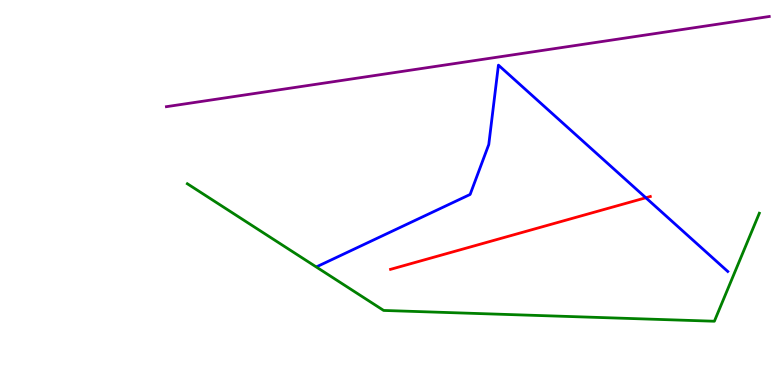[{'lines': ['blue', 'red'], 'intersections': [{'x': 8.33, 'y': 4.86}]}, {'lines': ['green', 'red'], 'intersections': []}, {'lines': ['purple', 'red'], 'intersections': []}, {'lines': ['blue', 'green'], 'intersections': []}, {'lines': ['blue', 'purple'], 'intersections': []}, {'lines': ['green', 'purple'], 'intersections': []}]